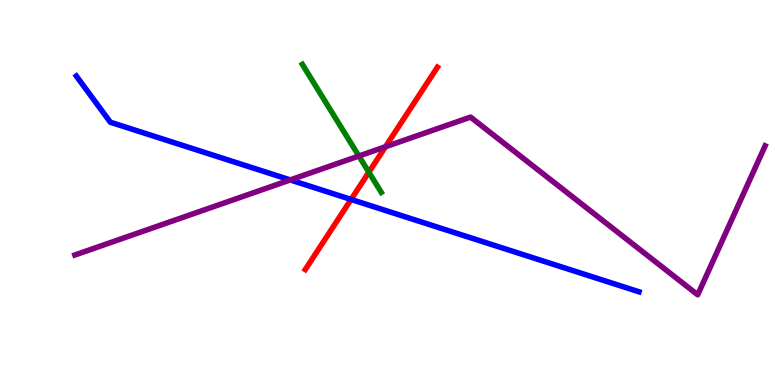[{'lines': ['blue', 'red'], 'intersections': [{'x': 4.53, 'y': 4.82}]}, {'lines': ['green', 'red'], 'intersections': [{'x': 4.76, 'y': 5.53}]}, {'lines': ['purple', 'red'], 'intersections': [{'x': 4.97, 'y': 6.19}]}, {'lines': ['blue', 'green'], 'intersections': []}, {'lines': ['blue', 'purple'], 'intersections': [{'x': 3.75, 'y': 5.33}]}, {'lines': ['green', 'purple'], 'intersections': [{'x': 4.63, 'y': 5.95}]}]